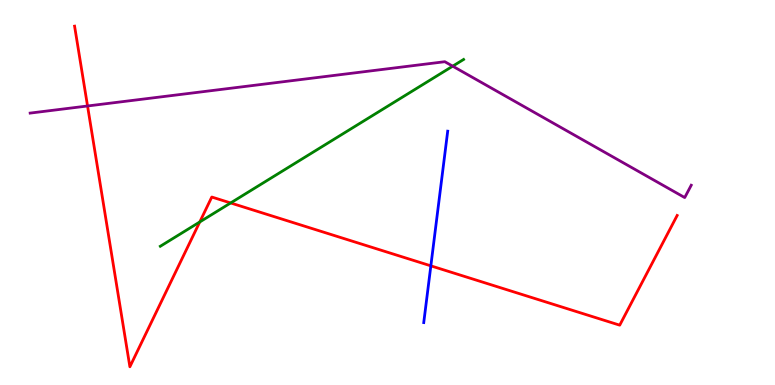[{'lines': ['blue', 'red'], 'intersections': [{'x': 5.56, 'y': 3.09}]}, {'lines': ['green', 'red'], 'intersections': [{'x': 2.58, 'y': 4.23}, {'x': 2.98, 'y': 4.73}]}, {'lines': ['purple', 'red'], 'intersections': [{'x': 1.13, 'y': 7.25}]}, {'lines': ['blue', 'green'], 'intersections': []}, {'lines': ['blue', 'purple'], 'intersections': []}, {'lines': ['green', 'purple'], 'intersections': [{'x': 5.84, 'y': 8.28}]}]